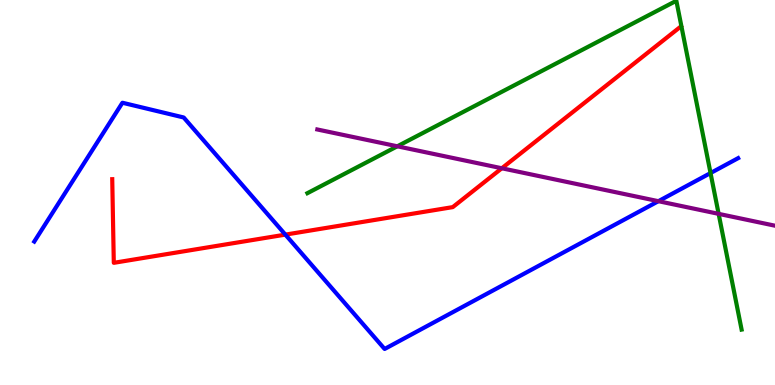[{'lines': ['blue', 'red'], 'intersections': [{'x': 3.68, 'y': 3.91}]}, {'lines': ['green', 'red'], 'intersections': []}, {'lines': ['purple', 'red'], 'intersections': [{'x': 6.48, 'y': 5.63}]}, {'lines': ['blue', 'green'], 'intersections': [{'x': 9.17, 'y': 5.51}]}, {'lines': ['blue', 'purple'], 'intersections': [{'x': 8.5, 'y': 4.77}]}, {'lines': ['green', 'purple'], 'intersections': [{'x': 5.13, 'y': 6.2}, {'x': 9.27, 'y': 4.45}]}]